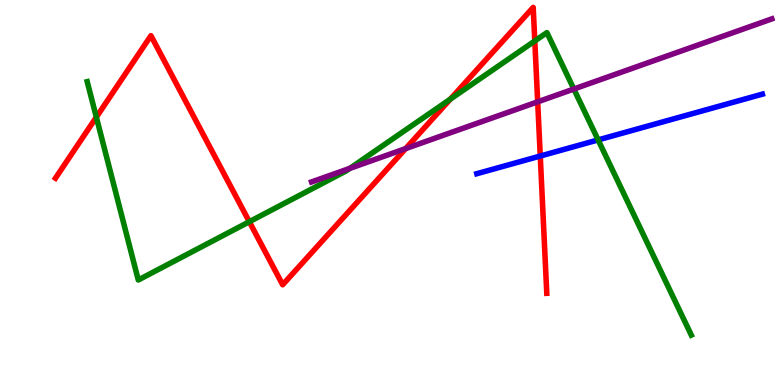[{'lines': ['blue', 'red'], 'intersections': [{'x': 6.97, 'y': 5.95}]}, {'lines': ['green', 'red'], 'intersections': [{'x': 1.24, 'y': 6.96}, {'x': 3.22, 'y': 4.24}, {'x': 5.81, 'y': 7.42}, {'x': 6.9, 'y': 8.94}]}, {'lines': ['purple', 'red'], 'intersections': [{'x': 5.23, 'y': 6.14}, {'x': 6.94, 'y': 7.36}]}, {'lines': ['blue', 'green'], 'intersections': [{'x': 7.72, 'y': 6.37}]}, {'lines': ['blue', 'purple'], 'intersections': []}, {'lines': ['green', 'purple'], 'intersections': [{'x': 4.51, 'y': 5.63}, {'x': 7.4, 'y': 7.69}]}]